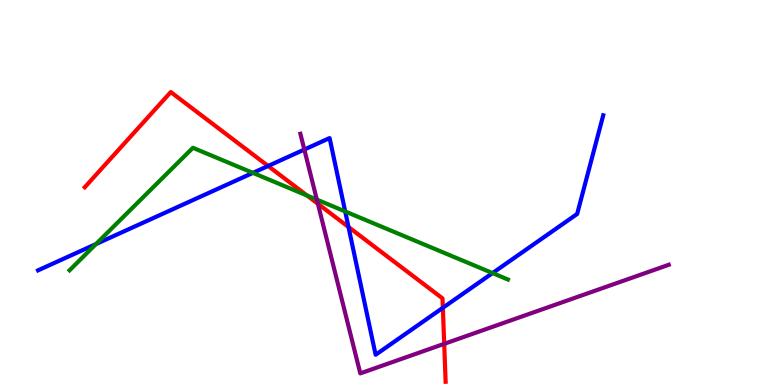[{'lines': ['blue', 'red'], 'intersections': [{'x': 3.46, 'y': 5.69}, {'x': 4.5, 'y': 4.1}, {'x': 5.71, 'y': 2.01}]}, {'lines': ['green', 'red'], 'intersections': [{'x': 3.96, 'y': 4.92}]}, {'lines': ['purple', 'red'], 'intersections': [{'x': 4.1, 'y': 4.71}, {'x': 5.73, 'y': 1.07}]}, {'lines': ['blue', 'green'], 'intersections': [{'x': 1.24, 'y': 3.66}, {'x': 3.26, 'y': 5.51}, {'x': 4.45, 'y': 4.51}, {'x': 6.36, 'y': 2.91}]}, {'lines': ['blue', 'purple'], 'intersections': [{'x': 3.93, 'y': 6.12}]}, {'lines': ['green', 'purple'], 'intersections': [{'x': 4.09, 'y': 4.82}]}]